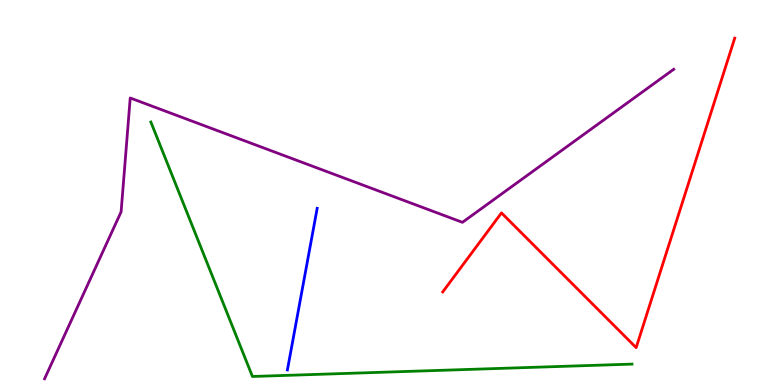[{'lines': ['blue', 'red'], 'intersections': []}, {'lines': ['green', 'red'], 'intersections': []}, {'lines': ['purple', 'red'], 'intersections': []}, {'lines': ['blue', 'green'], 'intersections': []}, {'lines': ['blue', 'purple'], 'intersections': []}, {'lines': ['green', 'purple'], 'intersections': []}]